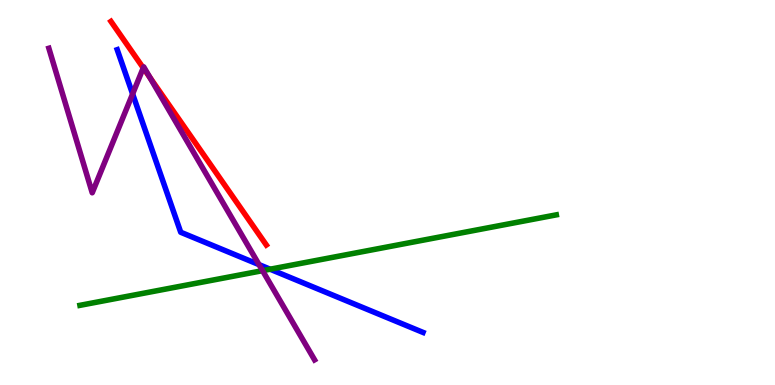[{'lines': ['blue', 'red'], 'intersections': []}, {'lines': ['green', 'red'], 'intersections': []}, {'lines': ['purple', 'red'], 'intersections': [{'x': 1.85, 'y': 8.24}, {'x': 1.93, 'y': 7.99}]}, {'lines': ['blue', 'green'], 'intersections': [{'x': 3.49, 'y': 3.01}]}, {'lines': ['blue', 'purple'], 'intersections': [{'x': 1.71, 'y': 7.56}, {'x': 3.34, 'y': 3.13}]}, {'lines': ['green', 'purple'], 'intersections': [{'x': 3.39, 'y': 2.97}]}]